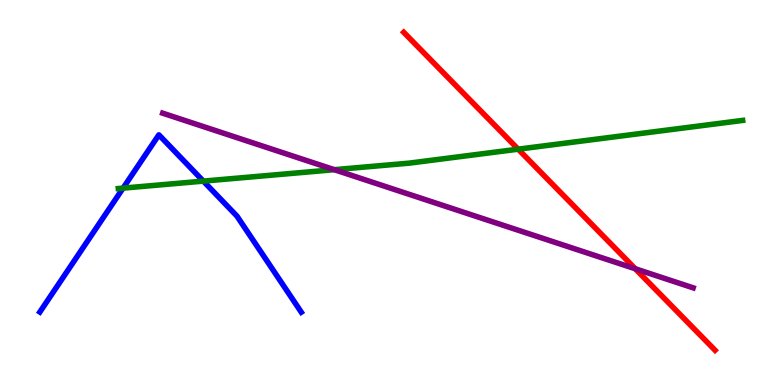[{'lines': ['blue', 'red'], 'intersections': []}, {'lines': ['green', 'red'], 'intersections': [{'x': 6.69, 'y': 6.13}]}, {'lines': ['purple', 'red'], 'intersections': [{'x': 8.2, 'y': 3.02}]}, {'lines': ['blue', 'green'], 'intersections': [{'x': 1.59, 'y': 5.11}, {'x': 2.62, 'y': 5.3}]}, {'lines': ['blue', 'purple'], 'intersections': []}, {'lines': ['green', 'purple'], 'intersections': [{'x': 4.31, 'y': 5.59}]}]